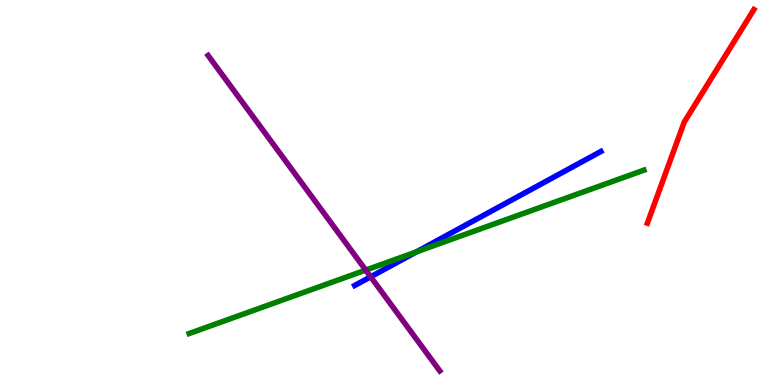[{'lines': ['blue', 'red'], 'intersections': []}, {'lines': ['green', 'red'], 'intersections': []}, {'lines': ['purple', 'red'], 'intersections': []}, {'lines': ['blue', 'green'], 'intersections': [{'x': 5.37, 'y': 3.46}]}, {'lines': ['blue', 'purple'], 'intersections': [{'x': 4.78, 'y': 2.81}]}, {'lines': ['green', 'purple'], 'intersections': [{'x': 4.72, 'y': 2.98}]}]